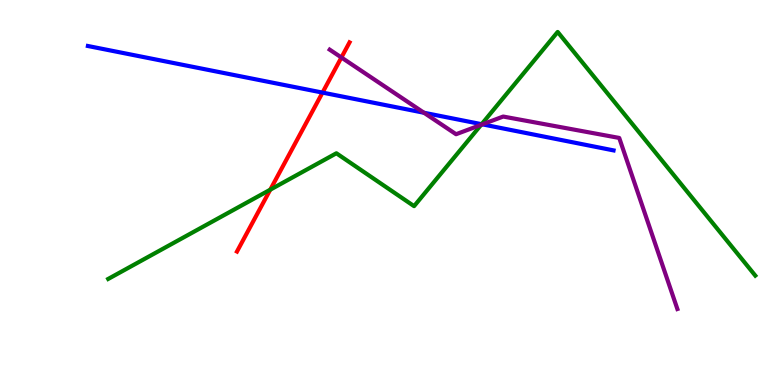[{'lines': ['blue', 'red'], 'intersections': [{'x': 4.16, 'y': 7.59}]}, {'lines': ['green', 'red'], 'intersections': [{'x': 3.49, 'y': 5.07}]}, {'lines': ['purple', 'red'], 'intersections': [{'x': 4.41, 'y': 8.51}]}, {'lines': ['blue', 'green'], 'intersections': [{'x': 6.21, 'y': 6.77}]}, {'lines': ['blue', 'purple'], 'intersections': [{'x': 5.47, 'y': 7.07}, {'x': 6.22, 'y': 6.77}]}, {'lines': ['green', 'purple'], 'intersections': [{'x': 6.21, 'y': 6.76}]}]